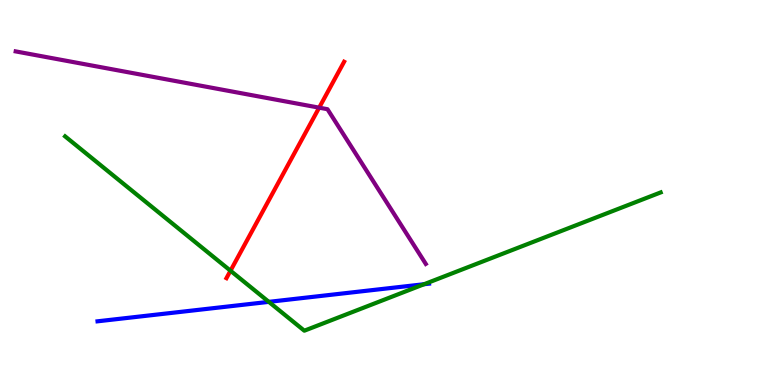[{'lines': ['blue', 'red'], 'intersections': []}, {'lines': ['green', 'red'], 'intersections': [{'x': 2.97, 'y': 2.97}]}, {'lines': ['purple', 'red'], 'intersections': [{'x': 4.12, 'y': 7.2}]}, {'lines': ['blue', 'green'], 'intersections': [{'x': 3.47, 'y': 2.16}, {'x': 5.47, 'y': 2.62}]}, {'lines': ['blue', 'purple'], 'intersections': []}, {'lines': ['green', 'purple'], 'intersections': []}]